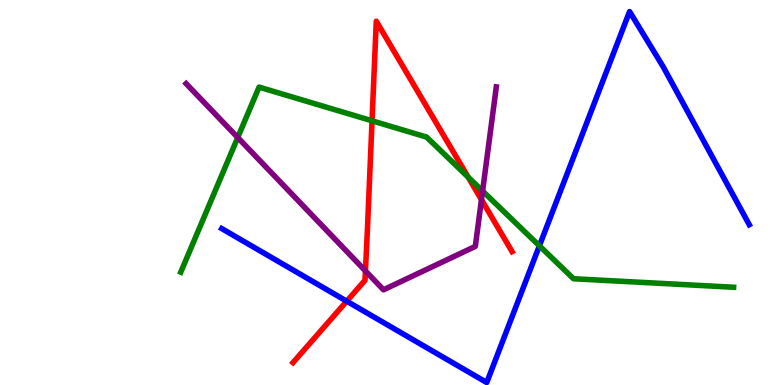[{'lines': ['blue', 'red'], 'intersections': [{'x': 4.47, 'y': 2.18}]}, {'lines': ['green', 'red'], 'intersections': [{'x': 4.8, 'y': 6.86}, {'x': 6.04, 'y': 5.4}]}, {'lines': ['purple', 'red'], 'intersections': [{'x': 4.72, 'y': 2.96}, {'x': 6.21, 'y': 4.81}]}, {'lines': ['blue', 'green'], 'intersections': [{'x': 6.96, 'y': 3.62}]}, {'lines': ['blue', 'purple'], 'intersections': []}, {'lines': ['green', 'purple'], 'intersections': [{'x': 3.07, 'y': 6.43}, {'x': 6.23, 'y': 5.04}]}]